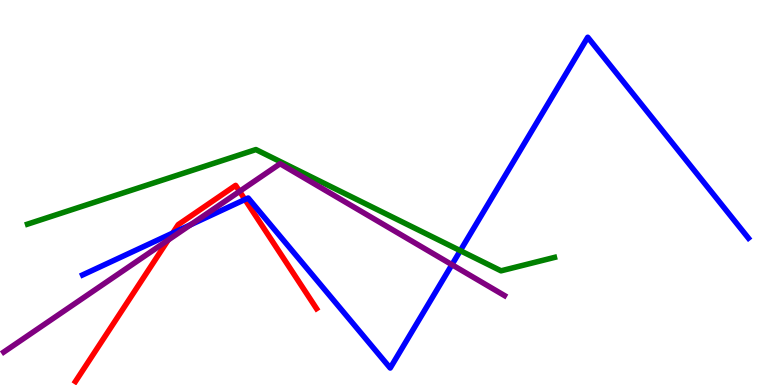[{'lines': ['blue', 'red'], 'intersections': [{'x': 2.23, 'y': 3.95}, {'x': 3.16, 'y': 4.82}]}, {'lines': ['green', 'red'], 'intersections': []}, {'lines': ['purple', 'red'], 'intersections': [{'x': 2.17, 'y': 3.77}, {'x': 3.09, 'y': 5.03}]}, {'lines': ['blue', 'green'], 'intersections': [{'x': 5.94, 'y': 3.49}]}, {'lines': ['blue', 'purple'], 'intersections': [{'x': 2.46, 'y': 4.16}, {'x': 5.83, 'y': 3.13}]}, {'lines': ['green', 'purple'], 'intersections': []}]